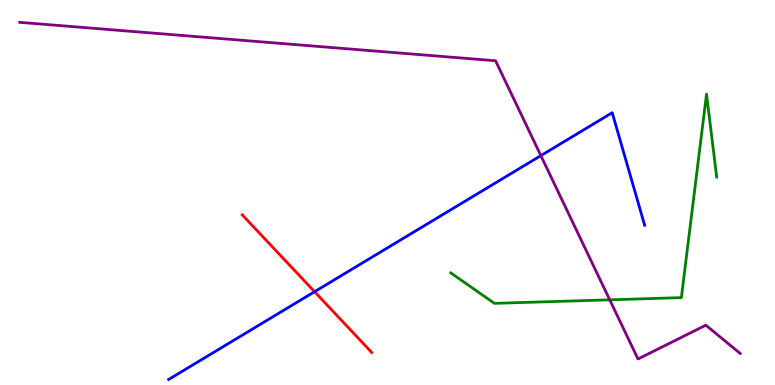[{'lines': ['blue', 'red'], 'intersections': [{'x': 4.06, 'y': 2.42}]}, {'lines': ['green', 'red'], 'intersections': []}, {'lines': ['purple', 'red'], 'intersections': []}, {'lines': ['blue', 'green'], 'intersections': []}, {'lines': ['blue', 'purple'], 'intersections': [{'x': 6.98, 'y': 5.96}]}, {'lines': ['green', 'purple'], 'intersections': [{'x': 7.87, 'y': 2.21}]}]